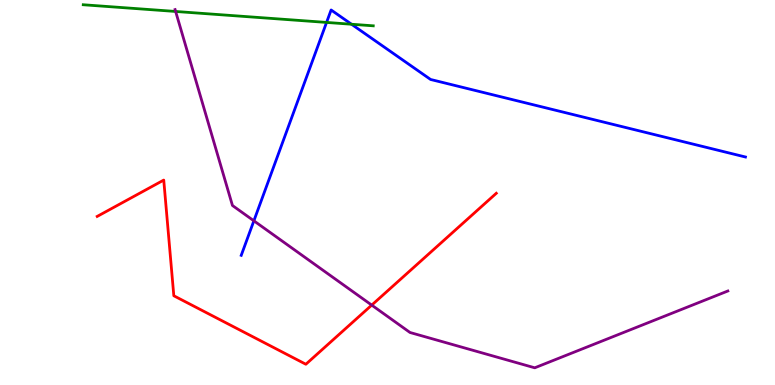[{'lines': ['blue', 'red'], 'intersections': []}, {'lines': ['green', 'red'], 'intersections': []}, {'lines': ['purple', 'red'], 'intersections': [{'x': 4.8, 'y': 2.08}]}, {'lines': ['blue', 'green'], 'intersections': [{'x': 4.21, 'y': 9.42}, {'x': 4.54, 'y': 9.37}]}, {'lines': ['blue', 'purple'], 'intersections': [{'x': 3.28, 'y': 4.26}]}, {'lines': ['green', 'purple'], 'intersections': [{'x': 2.27, 'y': 9.7}]}]